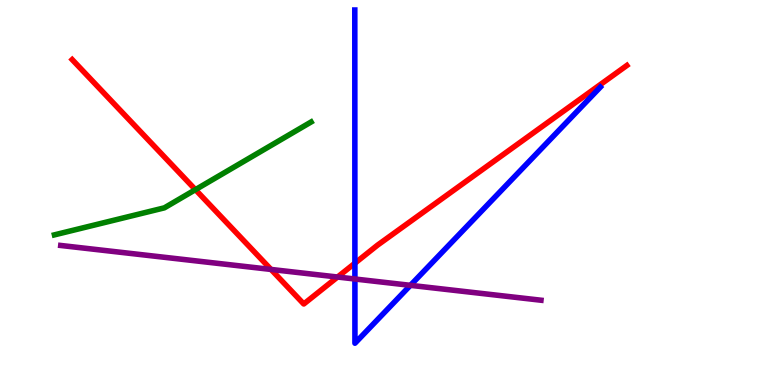[{'lines': ['blue', 'red'], 'intersections': [{'x': 4.58, 'y': 3.16}]}, {'lines': ['green', 'red'], 'intersections': [{'x': 2.52, 'y': 5.07}]}, {'lines': ['purple', 'red'], 'intersections': [{'x': 3.5, 'y': 3.0}, {'x': 4.36, 'y': 2.8}]}, {'lines': ['blue', 'green'], 'intersections': []}, {'lines': ['blue', 'purple'], 'intersections': [{'x': 4.58, 'y': 2.75}, {'x': 5.3, 'y': 2.59}]}, {'lines': ['green', 'purple'], 'intersections': []}]